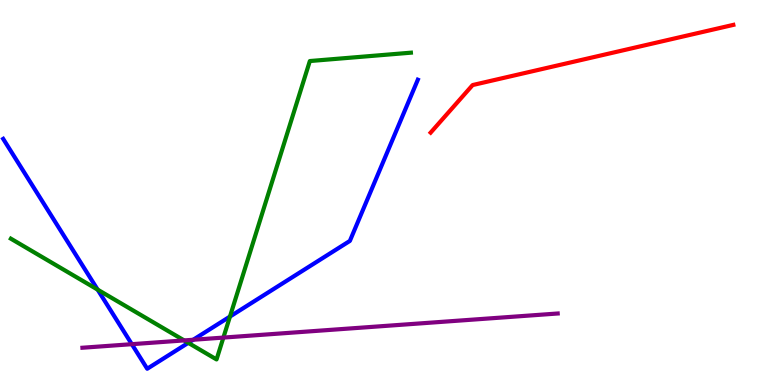[{'lines': ['blue', 'red'], 'intersections': []}, {'lines': ['green', 'red'], 'intersections': []}, {'lines': ['purple', 'red'], 'intersections': []}, {'lines': ['blue', 'green'], 'intersections': [{'x': 1.26, 'y': 2.48}, {'x': 2.43, 'y': 1.09}, {'x': 2.97, 'y': 1.78}]}, {'lines': ['blue', 'purple'], 'intersections': [{'x': 1.7, 'y': 1.06}, {'x': 2.49, 'y': 1.18}]}, {'lines': ['green', 'purple'], 'intersections': [{'x': 2.38, 'y': 1.16}, {'x': 2.88, 'y': 1.23}]}]